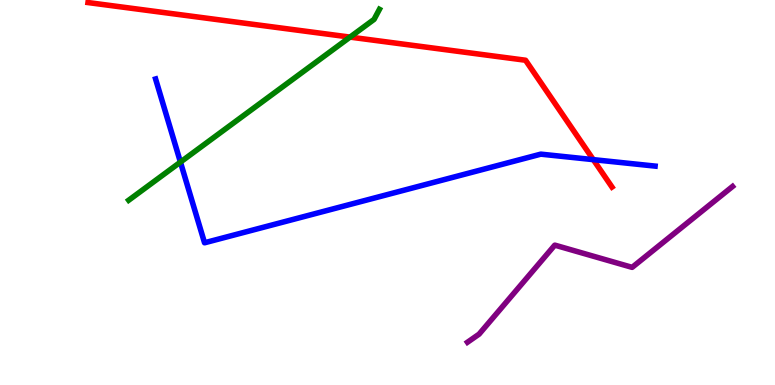[{'lines': ['blue', 'red'], 'intersections': [{'x': 7.66, 'y': 5.85}]}, {'lines': ['green', 'red'], 'intersections': [{'x': 4.52, 'y': 9.04}]}, {'lines': ['purple', 'red'], 'intersections': []}, {'lines': ['blue', 'green'], 'intersections': [{'x': 2.33, 'y': 5.79}]}, {'lines': ['blue', 'purple'], 'intersections': []}, {'lines': ['green', 'purple'], 'intersections': []}]